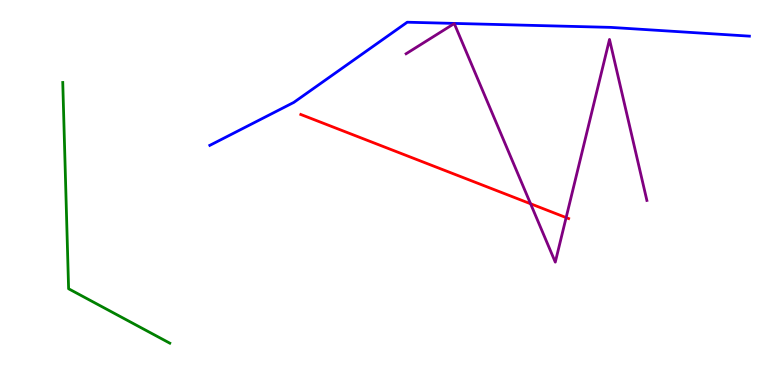[{'lines': ['blue', 'red'], 'intersections': []}, {'lines': ['green', 'red'], 'intersections': []}, {'lines': ['purple', 'red'], 'intersections': [{'x': 6.85, 'y': 4.71}, {'x': 7.3, 'y': 4.35}]}, {'lines': ['blue', 'green'], 'intersections': []}, {'lines': ['blue', 'purple'], 'intersections': []}, {'lines': ['green', 'purple'], 'intersections': []}]